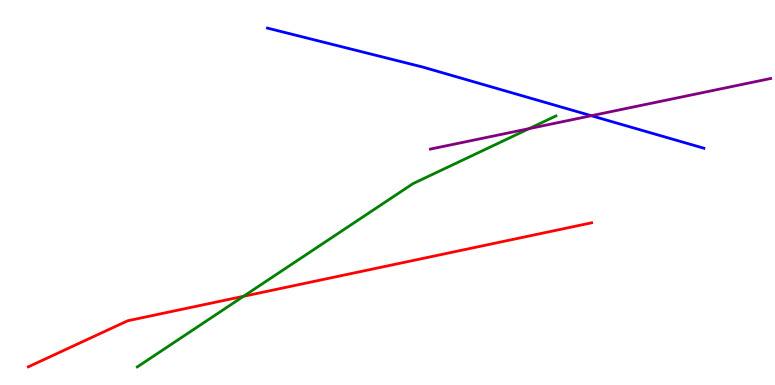[{'lines': ['blue', 'red'], 'intersections': []}, {'lines': ['green', 'red'], 'intersections': [{'x': 3.14, 'y': 2.3}]}, {'lines': ['purple', 'red'], 'intersections': []}, {'lines': ['blue', 'green'], 'intersections': []}, {'lines': ['blue', 'purple'], 'intersections': [{'x': 7.63, 'y': 6.99}]}, {'lines': ['green', 'purple'], 'intersections': [{'x': 6.83, 'y': 6.66}]}]